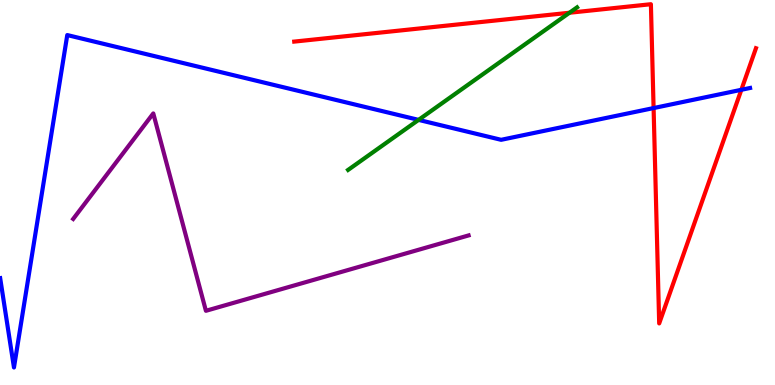[{'lines': ['blue', 'red'], 'intersections': [{'x': 8.43, 'y': 7.19}, {'x': 9.57, 'y': 7.67}]}, {'lines': ['green', 'red'], 'intersections': [{'x': 7.35, 'y': 9.67}]}, {'lines': ['purple', 'red'], 'intersections': []}, {'lines': ['blue', 'green'], 'intersections': [{'x': 5.4, 'y': 6.89}]}, {'lines': ['blue', 'purple'], 'intersections': []}, {'lines': ['green', 'purple'], 'intersections': []}]